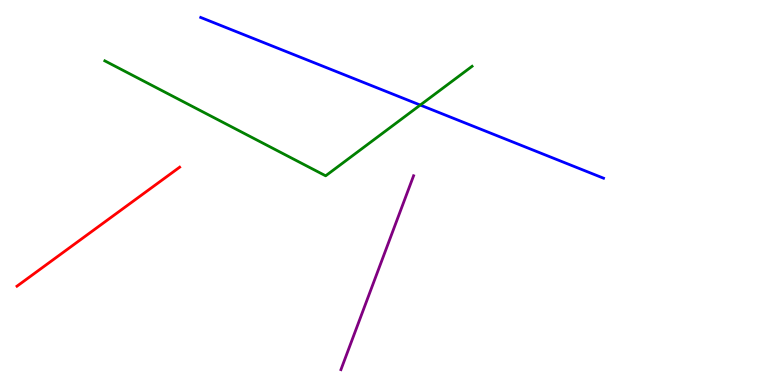[{'lines': ['blue', 'red'], 'intersections': []}, {'lines': ['green', 'red'], 'intersections': []}, {'lines': ['purple', 'red'], 'intersections': []}, {'lines': ['blue', 'green'], 'intersections': [{'x': 5.42, 'y': 7.27}]}, {'lines': ['blue', 'purple'], 'intersections': []}, {'lines': ['green', 'purple'], 'intersections': []}]